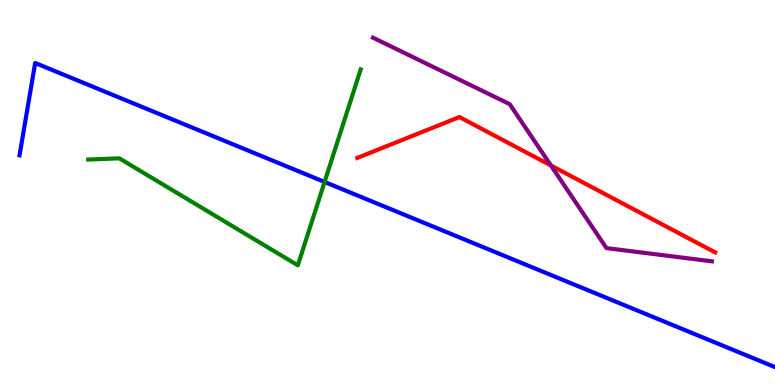[{'lines': ['blue', 'red'], 'intersections': []}, {'lines': ['green', 'red'], 'intersections': []}, {'lines': ['purple', 'red'], 'intersections': [{'x': 7.11, 'y': 5.7}]}, {'lines': ['blue', 'green'], 'intersections': [{'x': 4.19, 'y': 5.27}]}, {'lines': ['blue', 'purple'], 'intersections': []}, {'lines': ['green', 'purple'], 'intersections': []}]